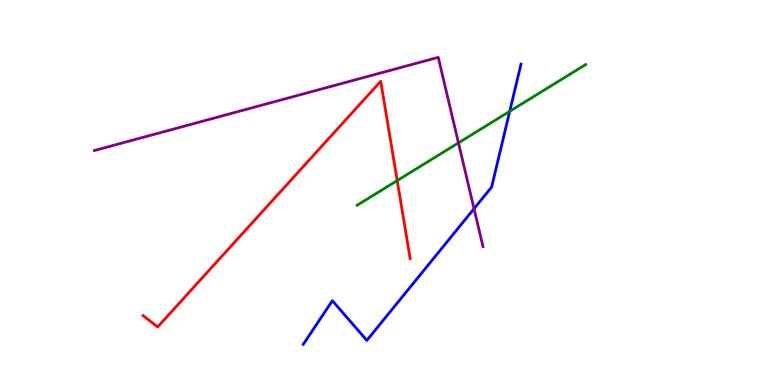[{'lines': ['blue', 'red'], 'intersections': []}, {'lines': ['green', 'red'], 'intersections': [{'x': 5.13, 'y': 5.31}]}, {'lines': ['purple', 'red'], 'intersections': []}, {'lines': ['blue', 'green'], 'intersections': [{'x': 6.58, 'y': 7.11}]}, {'lines': ['blue', 'purple'], 'intersections': [{'x': 6.12, 'y': 4.58}]}, {'lines': ['green', 'purple'], 'intersections': [{'x': 5.92, 'y': 6.29}]}]